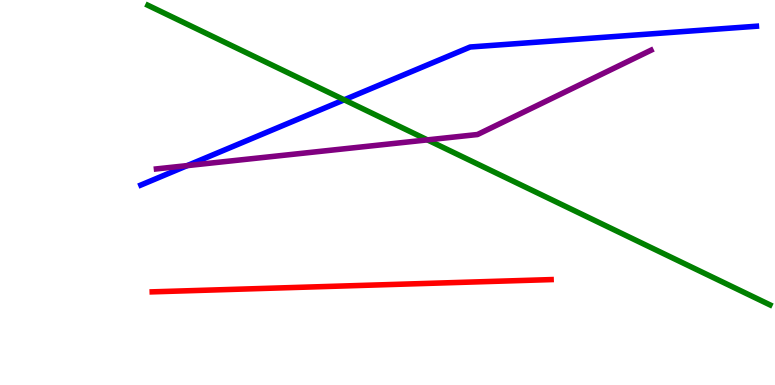[{'lines': ['blue', 'red'], 'intersections': []}, {'lines': ['green', 'red'], 'intersections': []}, {'lines': ['purple', 'red'], 'intersections': []}, {'lines': ['blue', 'green'], 'intersections': [{'x': 4.44, 'y': 7.41}]}, {'lines': ['blue', 'purple'], 'intersections': [{'x': 2.42, 'y': 5.7}]}, {'lines': ['green', 'purple'], 'intersections': [{'x': 5.51, 'y': 6.37}]}]